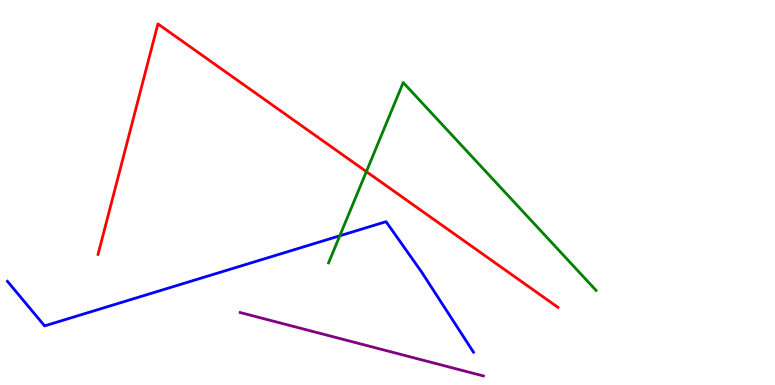[{'lines': ['blue', 'red'], 'intersections': []}, {'lines': ['green', 'red'], 'intersections': [{'x': 4.73, 'y': 5.54}]}, {'lines': ['purple', 'red'], 'intersections': []}, {'lines': ['blue', 'green'], 'intersections': [{'x': 4.38, 'y': 3.88}]}, {'lines': ['blue', 'purple'], 'intersections': []}, {'lines': ['green', 'purple'], 'intersections': []}]